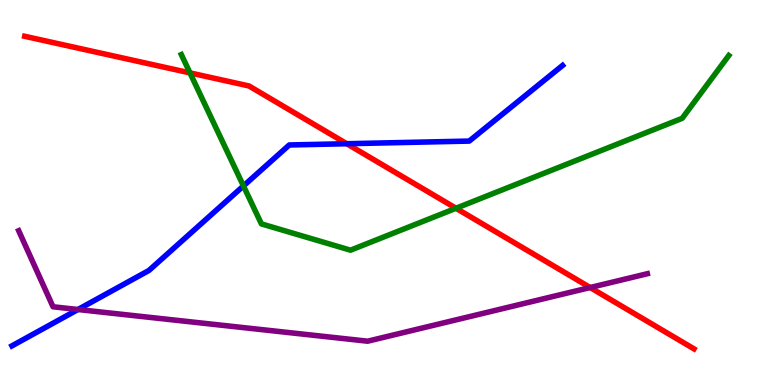[{'lines': ['blue', 'red'], 'intersections': [{'x': 4.47, 'y': 6.27}]}, {'lines': ['green', 'red'], 'intersections': [{'x': 2.45, 'y': 8.11}, {'x': 5.88, 'y': 4.59}]}, {'lines': ['purple', 'red'], 'intersections': [{'x': 7.61, 'y': 2.53}]}, {'lines': ['blue', 'green'], 'intersections': [{'x': 3.14, 'y': 5.17}]}, {'lines': ['blue', 'purple'], 'intersections': [{'x': 1.01, 'y': 1.96}]}, {'lines': ['green', 'purple'], 'intersections': []}]